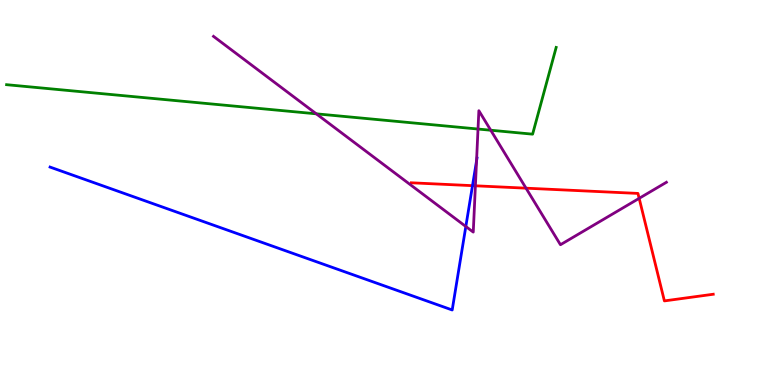[{'lines': ['blue', 'red'], 'intersections': [{'x': 6.1, 'y': 5.18}]}, {'lines': ['green', 'red'], 'intersections': []}, {'lines': ['purple', 'red'], 'intersections': [{'x': 6.13, 'y': 5.17}, {'x': 6.79, 'y': 5.11}, {'x': 8.25, 'y': 4.85}]}, {'lines': ['blue', 'green'], 'intersections': []}, {'lines': ['blue', 'purple'], 'intersections': [{'x': 6.01, 'y': 4.12}, {'x': 6.15, 'y': 5.82}]}, {'lines': ['green', 'purple'], 'intersections': [{'x': 4.08, 'y': 7.04}, {'x': 6.17, 'y': 6.65}, {'x': 6.33, 'y': 6.62}]}]